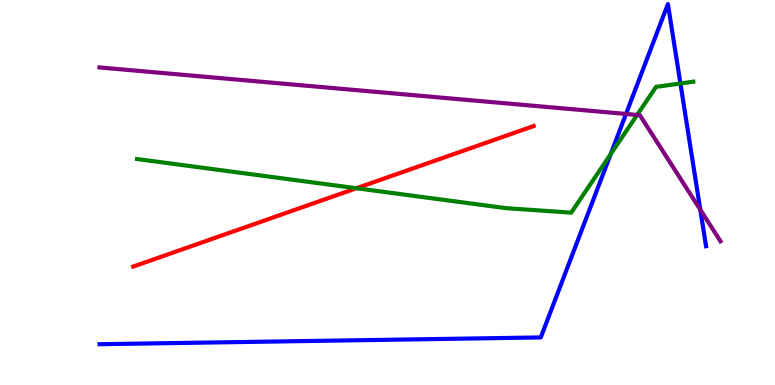[{'lines': ['blue', 'red'], 'intersections': []}, {'lines': ['green', 'red'], 'intersections': [{'x': 4.6, 'y': 5.11}]}, {'lines': ['purple', 'red'], 'intersections': []}, {'lines': ['blue', 'green'], 'intersections': [{'x': 7.88, 'y': 6.0}, {'x': 8.78, 'y': 7.83}]}, {'lines': ['blue', 'purple'], 'intersections': [{'x': 8.08, 'y': 7.04}, {'x': 9.04, 'y': 4.55}]}, {'lines': ['green', 'purple'], 'intersections': [{'x': 8.22, 'y': 7.01}]}]